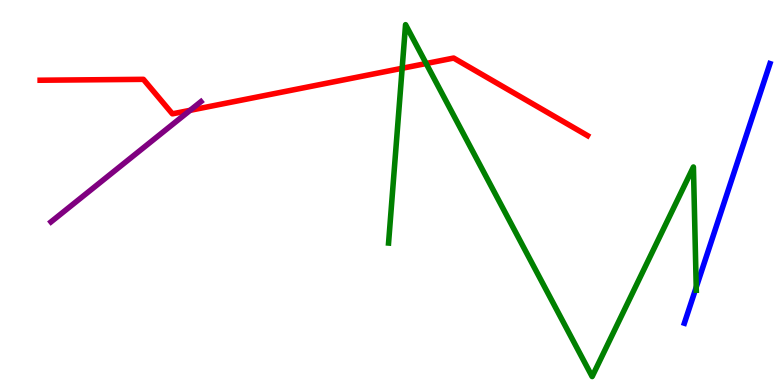[{'lines': ['blue', 'red'], 'intersections': []}, {'lines': ['green', 'red'], 'intersections': [{'x': 5.19, 'y': 8.23}, {'x': 5.5, 'y': 8.35}]}, {'lines': ['purple', 'red'], 'intersections': [{'x': 2.45, 'y': 7.13}]}, {'lines': ['blue', 'green'], 'intersections': [{'x': 8.98, 'y': 2.54}]}, {'lines': ['blue', 'purple'], 'intersections': []}, {'lines': ['green', 'purple'], 'intersections': []}]